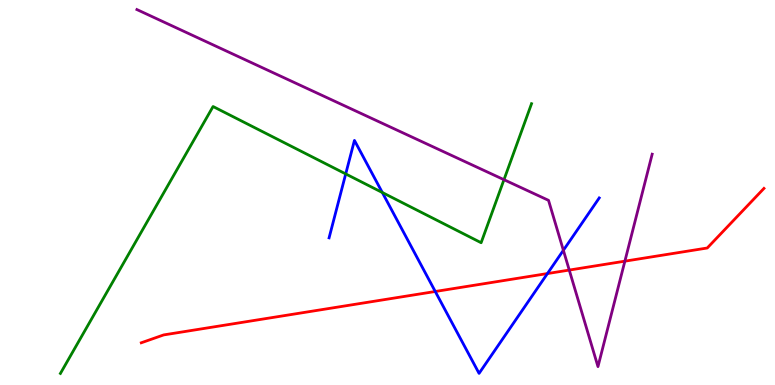[{'lines': ['blue', 'red'], 'intersections': [{'x': 5.62, 'y': 2.43}, {'x': 7.06, 'y': 2.89}]}, {'lines': ['green', 'red'], 'intersections': []}, {'lines': ['purple', 'red'], 'intersections': [{'x': 7.35, 'y': 2.99}, {'x': 8.06, 'y': 3.22}]}, {'lines': ['blue', 'green'], 'intersections': [{'x': 4.46, 'y': 5.48}, {'x': 4.93, 'y': 5.0}]}, {'lines': ['blue', 'purple'], 'intersections': [{'x': 7.27, 'y': 3.5}]}, {'lines': ['green', 'purple'], 'intersections': [{'x': 6.5, 'y': 5.33}]}]